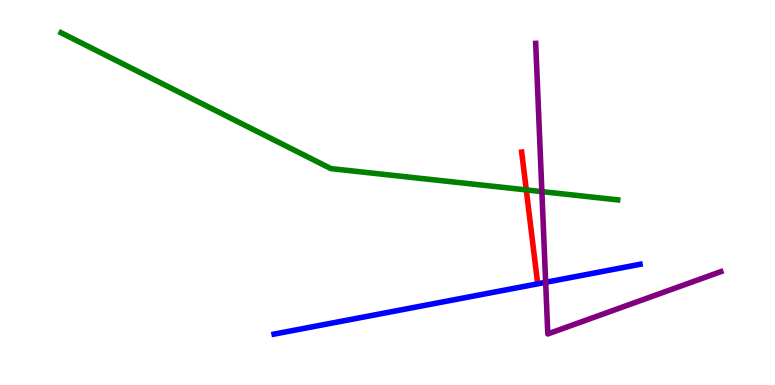[{'lines': ['blue', 'red'], 'intersections': []}, {'lines': ['green', 'red'], 'intersections': [{'x': 6.79, 'y': 5.07}]}, {'lines': ['purple', 'red'], 'intersections': []}, {'lines': ['blue', 'green'], 'intersections': []}, {'lines': ['blue', 'purple'], 'intersections': [{'x': 7.04, 'y': 2.67}]}, {'lines': ['green', 'purple'], 'intersections': [{'x': 6.99, 'y': 5.02}]}]